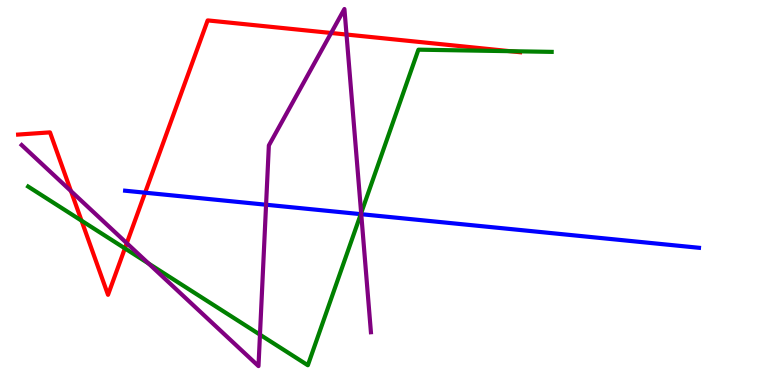[{'lines': ['blue', 'red'], 'intersections': [{'x': 1.87, 'y': 4.99}]}, {'lines': ['green', 'red'], 'intersections': [{'x': 1.05, 'y': 4.27}, {'x': 1.61, 'y': 3.55}, {'x': 6.58, 'y': 8.67}]}, {'lines': ['purple', 'red'], 'intersections': [{'x': 0.916, 'y': 5.04}, {'x': 1.64, 'y': 3.68}, {'x': 4.27, 'y': 9.14}, {'x': 4.47, 'y': 9.1}]}, {'lines': ['blue', 'green'], 'intersections': [{'x': 4.66, 'y': 4.44}]}, {'lines': ['blue', 'purple'], 'intersections': [{'x': 3.43, 'y': 4.68}, {'x': 4.66, 'y': 4.44}]}, {'lines': ['green', 'purple'], 'intersections': [{'x': 1.92, 'y': 3.16}, {'x': 3.35, 'y': 1.31}, {'x': 4.66, 'y': 4.46}]}]